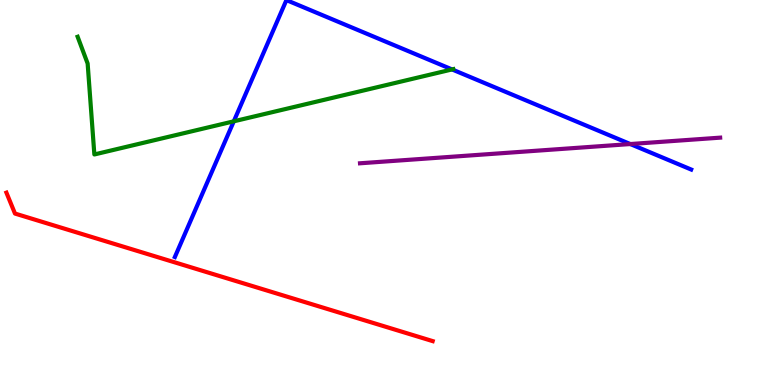[{'lines': ['blue', 'red'], 'intersections': []}, {'lines': ['green', 'red'], 'intersections': []}, {'lines': ['purple', 'red'], 'intersections': []}, {'lines': ['blue', 'green'], 'intersections': [{'x': 3.02, 'y': 6.85}, {'x': 5.83, 'y': 8.2}]}, {'lines': ['blue', 'purple'], 'intersections': [{'x': 8.13, 'y': 6.26}]}, {'lines': ['green', 'purple'], 'intersections': []}]